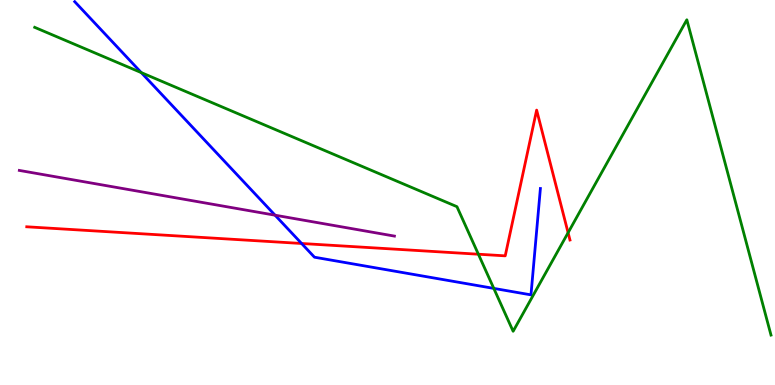[{'lines': ['blue', 'red'], 'intersections': [{'x': 3.89, 'y': 3.68}]}, {'lines': ['green', 'red'], 'intersections': [{'x': 6.17, 'y': 3.4}, {'x': 7.33, 'y': 3.96}]}, {'lines': ['purple', 'red'], 'intersections': []}, {'lines': ['blue', 'green'], 'intersections': [{'x': 1.82, 'y': 8.11}, {'x': 6.37, 'y': 2.51}]}, {'lines': ['blue', 'purple'], 'intersections': [{'x': 3.55, 'y': 4.41}]}, {'lines': ['green', 'purple'], 'intersections': []}]